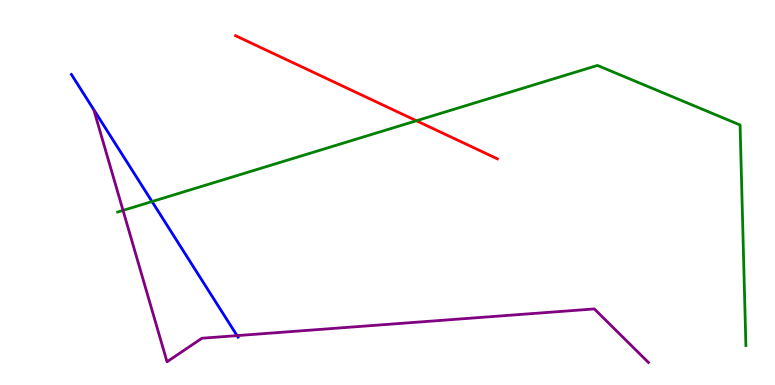[{'lines': ['blue', 'red'], 'intersections': []}, {'lines': ['green', 'red'], 'intersections': [{'x': 5.37, 'y': 6.86}]}, {'lines': ['purple', 'red'], 'intersections': []}, {'lines': ['blue', 'green'], 'intersections': [{'x': 1.96, 'y': 4.77}]}, {'lines': ['blue', 'purple'], 'intersections': [{'x': 3.06, 'y': 1.28}]}, {'lines': ['green', 'purple'], 'intersections': [{'x': 1.59, 'y': 4.53}]}]